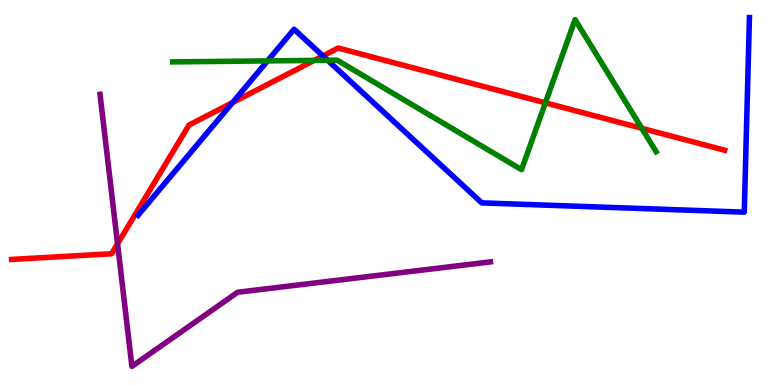[{'lines': ['blue', 'red'], 'intersections': [{'x': 3.0, 'y': 7.34}, {'x': 4.17, 'y': 8.55}]}, {'lines': ['green', 'red'], 'intersections': [{'x': 4.05, 'y': 8.43}, {'x': 7.04, 'y': 7.33}, {'x': 8.28, 'y': 6.67}]}, {'lines': ['purple', 'red'], 'intersections': [{'x': 1.52, 'y': 3.67}]}, {'lines': ['blue', 'green'], 'intersections': [{'x': 3.45, 'y': 8.42}, {'x': 4.23, 'y': 8.43}]}, {'lines': ['blue', 'purple'], 'intersections': []}, {'lines': ['green', 'purple'], 'intersections': []}]